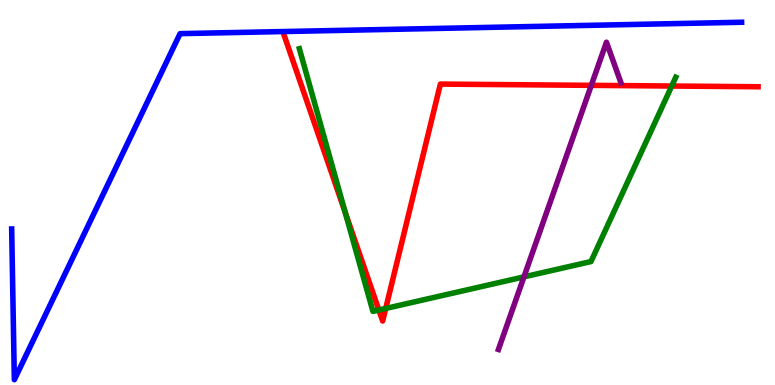[{'lines': ['blue', 'red'], 'intersections': []}, {'lines': ['green', 'red'], 'intersections': [{'x': 4.45, 'y': 4.48}, {'x': 4.89, 'y': 1.95}, {'x': 4.98, 'y': 1.99}, {'x': 8.67, 'y': 7.77}]}, {'lines': ['purple', 'red'], 'intersections': [{'x': 7.63, 'y': 7.78}]}, {'lines': ['blue', 'green'], 'intersections': []}, {'lines': ['blue', 'purple'], 'intersections': []}, {'lines': ['green', 'purple'], 'intersections': [{'x': 6.76, 'y': 2.81}]}]